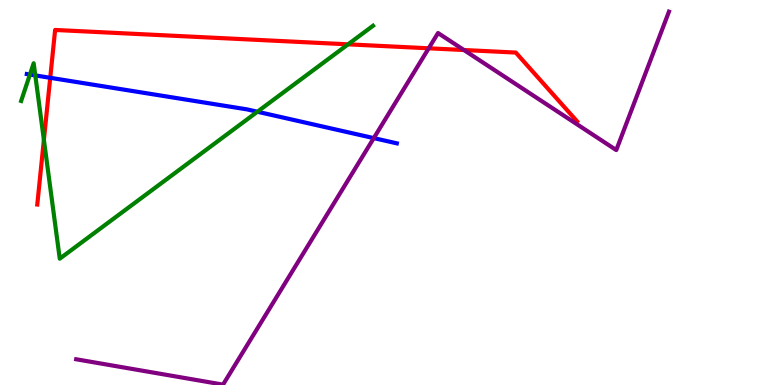[{'lines': ['blue', 'red'], 'intersections': [{'x': 0.648, 'y': 7.98}]}, {'lines': ['green', 'red'], 'intersections': [{'x': 0.566, 'y': 6.37}, {'x': 4.49, 'y': 8.85}]}, {'lines': ['purple', 'red'], 'intersections': [{'x': 5.53, 'y': 8.75}, {'x': 5.99, 'y': 8.7}]}, {'lines': ['blue', 'green'], 'intersections': [{'x': 0.386, 'y': 8.06}, {'x': 0.455, 'y': 8.04}, {'x': 3.32, 'y': 7.1}]}, {'lines': ['blue', 'purple'], 'intersections': [{'x': 4.82, 'y': 6.41}]}, {'lines': ['green', 'purple'], 'intersections': []}]